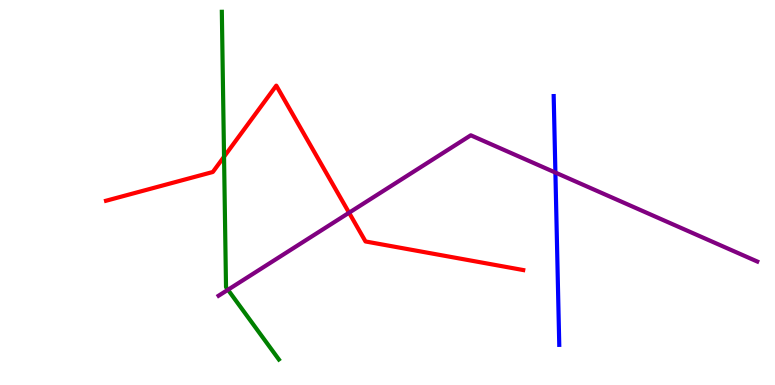[{'lines': ['blue', 'red'], 'intersections': []}, {'lines': ['green', 'red'], 'intersections': [{'x': 2.89, 'y': 5.93}]}, {'lines': ['purple', 'red'], 'intersections': [{'x': 4.5, 'y': 4.47}]}, {'lines': ['blue', 'green'], 'intersections': []}, {'lines': ['blue', 'purple'], 'intersections': [{'x': 7.17, 'y': 5.52}]}, {'lines': ['green', 'purple'], 'intersections': [{'x': 2.94, 'y': 2.47}]}]